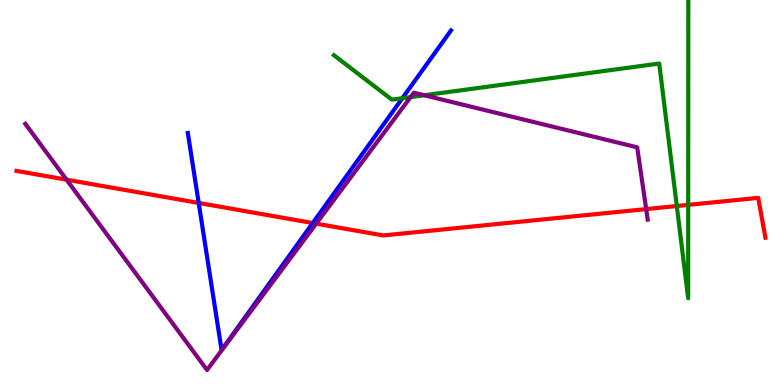[{'lines': ['blue', 'red'], 'intersections': [{'x': 2.56, 'y': 4.73}, {'x': 4.04, 'y': 4.21}]}, {'lines': ['green', 'red'], 'intersections': [{'x': 8.73, 'y': 4.65}, {'x': 8.88, 'y': 4.68}]}, {'lines': ['purple', 'red'], 'intersections': [{'x': 0.859, 'y': 5.33}, {'x': 4.08, 'y': 4.19}, {'x': 8.34, 'y': 4.57}]}, {'lines': ['blue', 'green'], 'intersections': [{'x': 5.19, 'y': 7.45}]}, {'lines': ['blue', 'purple'], 'intersections': []}, {'lines': ['green', 'purple'], 'intersections': [{'x': 5.3, 'y': 7.48}, {'x': 5.47, 'y': 7.53}]}]